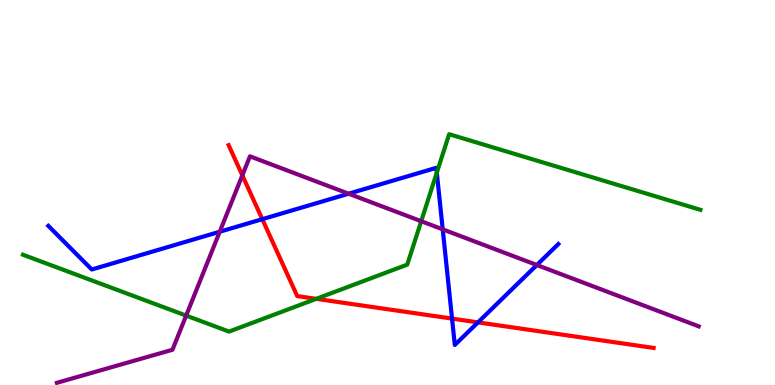[{'lines': ['blue', 'red'], 'intersections': [{'x': 3.38, 'y': 4.31}, {'x': 5.83, 'y': 1.72}, {'x': 6.17, 'y': 1.63}]}, {'lines': ['green', 'red'], 'intersections': [{'x': 4.08, 'y': 2.24}]}, {'lines': ['purple', 'red'], 'intersections': [{'x': 3.13, 'y': 5.45}]}, {'lines': ['blue', 'green'], 'intersections': [{'x': 5.64, 'y': 5.52}]}, {'lines': ['blue', 'purple'], 'intersections': [{'x': 2.84, 'y': 3.98}, {'x': 4.5, 'y': 4.97}, {'x': 5.71, 'y': 4.04}, {'x': 6.93, 'y': 3.12}]}, {'lines': ['green', 'purple'], 'intersections': [{'x': 2.4, 'y': 1.8}, {'x': 5.43, 'y': 4.25}]}]